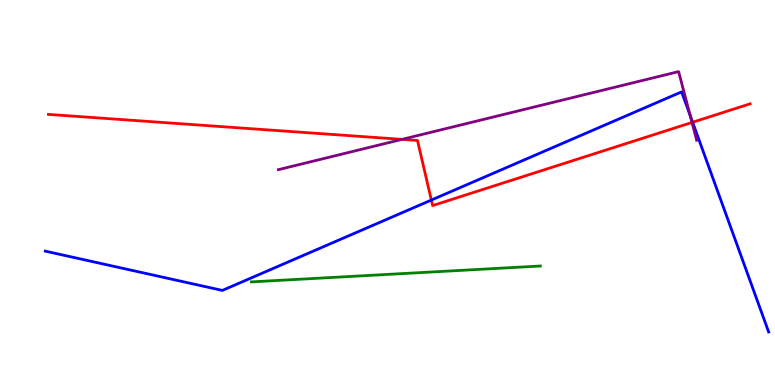[{'lines': ['blue', 'red'], 'intersections': [{'x': 5.57, 'y': 4.8}, {'x': 8.94, 'y': 6.82}]}, {'lines': ['green', 'red'], 'intersections': []}, {'lines': ['purple', 'red'], 'intersections': [{'x': 5.19, 'y': 6.38}, {'x': 8.93, 'y': 6.82}]}, {'lines': ['blue', 'green'], 'intersections': []}, {'lines': ['blue', 'purple'], 'intersections': [{'x': 8.91, 'y': 7.0}]}, {'lines': ['green', 'purple'], 'intersections': []}]